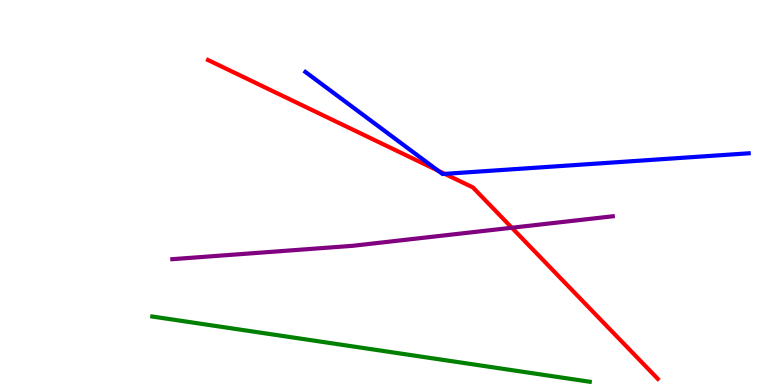[{'lines': ['blue', 'red'], 'intersections': [{'x': 5.65, 'y': 5.57}, {'x': 5.74, 'y': 5.48}]}, {'lines': ['green', 'red'], 'intersections': []}, {'lines': ['purple', 'red'], 'intersections': [{'x': 6.6, 'y': 4.08}]}, {'lines': ['blue', 'green'], 'intersections': []}, {'lines': ['blue', 'purple'], 'intersections': []}, {'lines': ['green', 'purple'], 'intersections': []}]